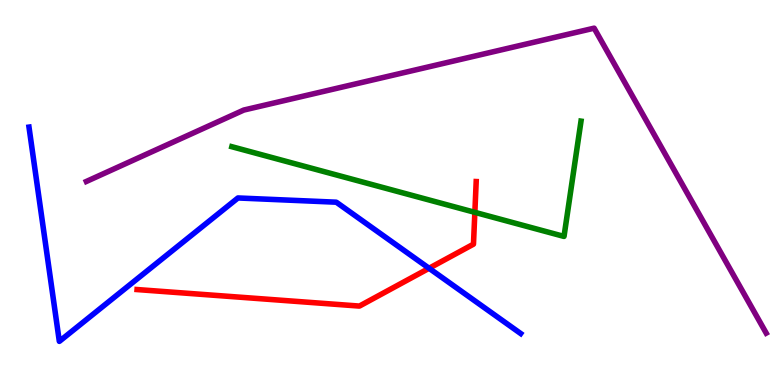[{'lines': ['blue', 'red'], 'intersections': [{'x': 5.54, 'y': 3.03}]}, {'lines': ['green', 'red'], 'intersections': [{'x': 6.13, 'y': 4.48}]}, {'lines': ['purple', 'red'], 'intersections': []}, {'lines': ['blue', 'green'], 'intersections': []}, {'lines': ['blue', 'purple'], 'intersections': []}, {'lines': ['green', 'purple'], 'intersections': []}]